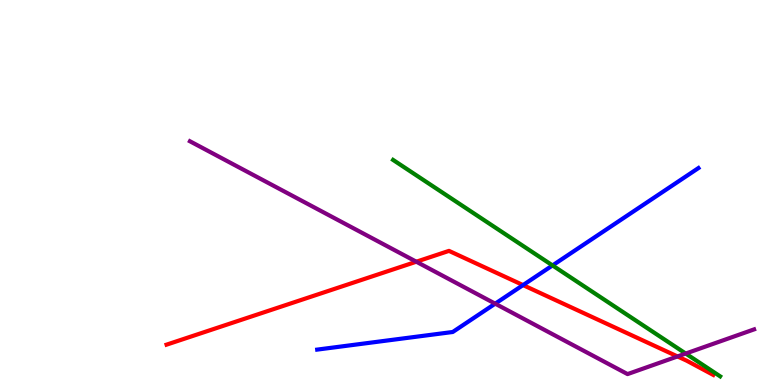[{'lines': ['blue', 'red'], 'intersections': [{'x': 6.75, 'y': 2.6}]}, {'lines': ['green', 'red'], 'intersections': []}, {'lines': ['purple', 'red'], 'intersections': [{'x': 5.37, 'y': 3.2}, {'x': 8.74, 'y': 0.742}]}, {'lines': ['blue', 'green'], 'intersections': [{'x': 7.13, 'y': 3.11}]}, {'lines': ['blue', 'purple'], 'intersections': [{'x': 6.39, 'y': 2.11}]}, {'lines': ['green', 'purple'], 'intersections': [{'x': 8.85, 'y': 0.817}]}]